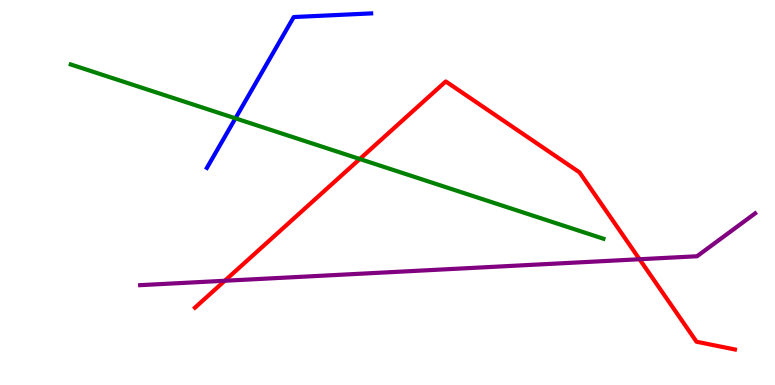[{'lines': ['blue', 'red'], 'intersections': []}, {'lines': ['green', 'red'], 'intersections': [{'x': 4.64, 'y': 5.87}]}, {'lines': ['purple', 'red'], 'intersections': [{'x': 2.9, 'y': 2.71}, {'x': 8.25, 'y': 3.27}]}, {'lines': ['blue', 'green'], 'intersections': [{'x': 3.04, 'y': 6.93}]}, {'lines': ['blue', 'purple'], 'intersections': []}, {'lines': ['green', 'purple'], 'intersections': []}]